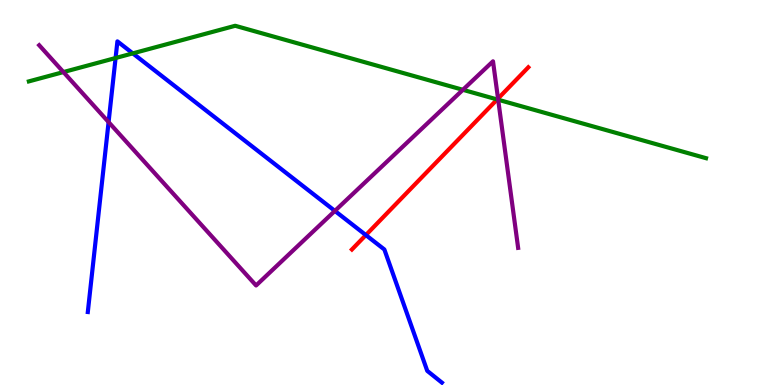[{'lines': ['blue', 'red'], 'intersections': [{'x': 4.72, 'y': 3.89}]}, {'lines': ['green', 'red'], 'intersections': [{'x': 6.42, 'y': 7.42}]}, {'lines': ['purple', 'red'], 'intersections': [{'x': 6.43, 'y': 7.44}]}, {'lines': ['blue', 'green'], 'intersections': [{'x': 1.49, 'y': 8.49}, {'x': 1.71, 'y': 8.61}]}, {'lines': ['blue', 'purple'], 'intersections': [{'x': 1.4, 'y': 6.83}, {'x': 4.32, 'y': 4.52}]}, {'lines': ['green', 'purple'], 'intersections': [{'x': 0.818, 'y': 8.13}, {'x': 5.97, 'y': 7.67}, {'x': 6.43, 'y': 7.41}]}]